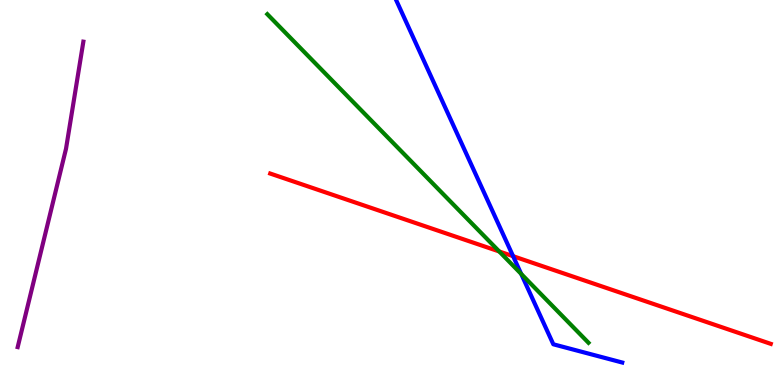[{'lines': ['blue', 'red'], 'intersections': [{'x': 6.62, 'y': 3.35}]}, {'lines': ['green', 'red'], 'intersections': [{'x': 6.44, 'y': 3.47}]}, {'lines': ['purple', 'red'], 'intersections': []}, {'lines': ['blue', 'green'], 'intersections': [{'x': 6.73, 'y': 2.89}]}, {'lines': ['blue', 'purple'], 'intersections': []}, {'lines': ['green', 'purple'], 'intersections': []}]